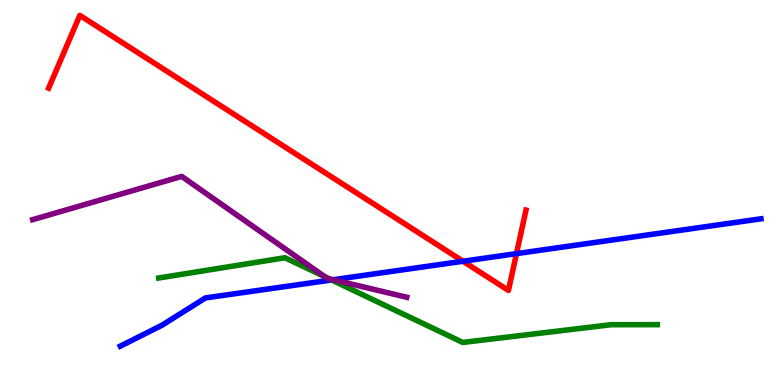[{'lines': ['blue', 'red'], 'intersections': [{'x': 5.97, 'y': 3.21}, {'x': 6.66, 'y': 3.41}]}, {'lines': ['green', 'red'], 'intersections': []}, {'lines': ['purple', 'red'], 'intersections': []}, {'lines': ['blue', 'green'], 'intersections': [{'x': 4.28, 'y': 2.73}]}, {'lines': ['blue', 'purple'], 'intersections': [{'x': 4.3, 'y': 2.73}]}, {'lines': ['green', 'purple'], 'intersections': [{'x': 4.19, 'y': 2.81}, {'x': 4.24, 'y': 2.76}]}]